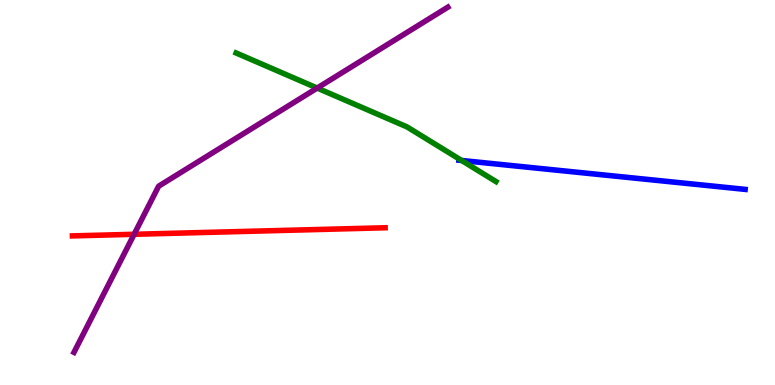[{'lines': ['blue', 'red'], 'intersections': []}, {'lines': ['green', 'red'], 'intersections': []}, {'lines': ['purple', 'red'], 'intersections': [{'x': 1.73, 'y': 3.91}]}, {'lines': ['blue', 'green'], 'intersections': [{'x': 5.96, 'y': 5.83}]}, {'lines': ['blue', 'purple'], 'intersections': []}, {'lines': ['green', 'purple'], 'intersections': [{'x': 4.09, 'y': 7.71}]}]